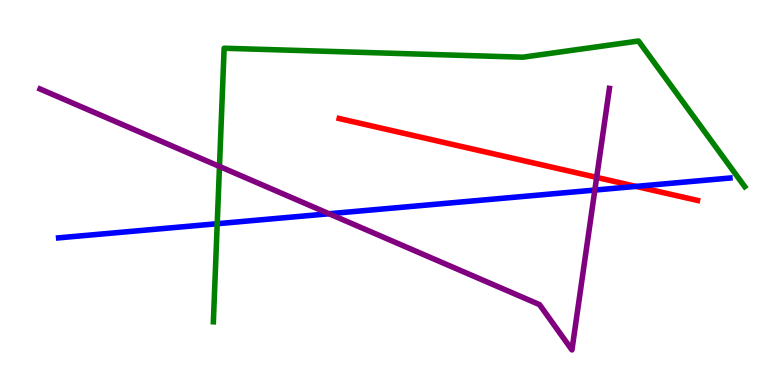[{'lines': ['blue', 'red'], 'intersections': [{'x': 8.21, 'y': 5.16}]}, {'lines': ['green', 'red'], 'intersections': []}, {'lines': ['purple', 'red'], 'intersections': [{'x': 7.7, 'y': 5.39}]}, {'lines': ['blue', 'green'], 'intersections': [{'x': 2.8, 'y': 4.19}]}, {'lines': ['blue', 'purple'], 'intersections': [{'x': 4.25, 'y': 4.45}, {'x': 7.68, 'y': 5.06}]}, {'lines': ['green', 'purple'], 'intersections': [{'x': 2.83, 'y': 5.68}]}]